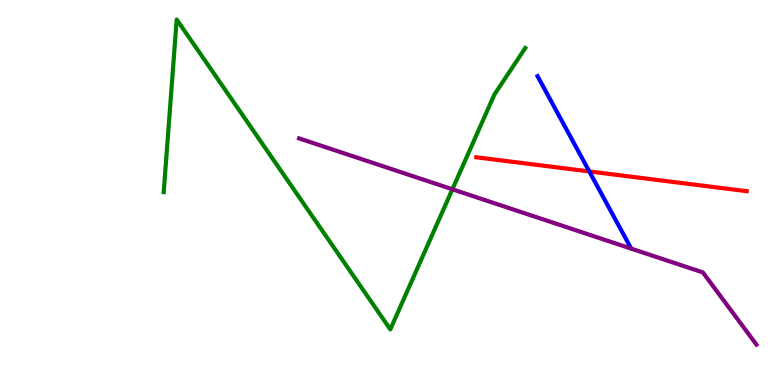[{'lines': ['blue', 'red'], 'intersections': [{'x': 7.6, 'y': 5.55}]}, {'lines': ['green', 'red'], 'intersections': []}, {'lines': ['purple', 'red'], 'intersections': []}, {'lines': ['blue', 'green'], 'intersections': []}, {'lines': ['blue', 'purple'], 'intersections': []}, {'lines': ['green', 'purple'], 'intersections': [{'x': 5.84, 'y': 5.08}]}]